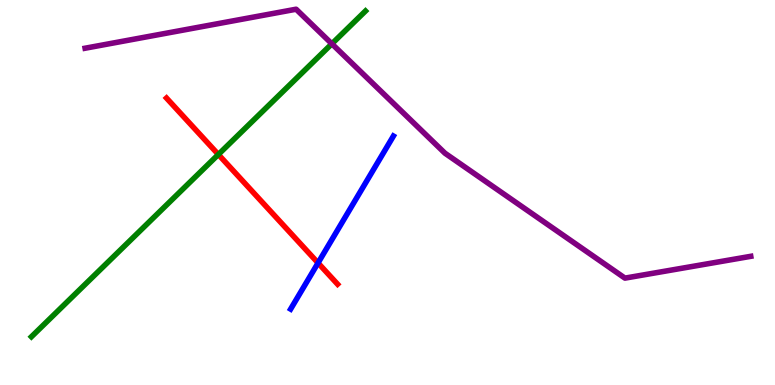[{'lines': ['blue', 'red'], 'intersections': [{'x': 4.1, 'y': 3.17}]}, {'lines': ['green', 'red'], 'intersections': [{'x': 2.82, 'y': 5.99}]}, {'lines': ['purple', 'red'], 'intersections': []}, {'lines': ['blue', 'green'], 'intersections': []}, {'lines': ['blue', 'purple'], 'intersections': []}, {'lines': ['green', 'purple'], 'intersections': [{'x': 4.28, 'y': 8.86}]}]